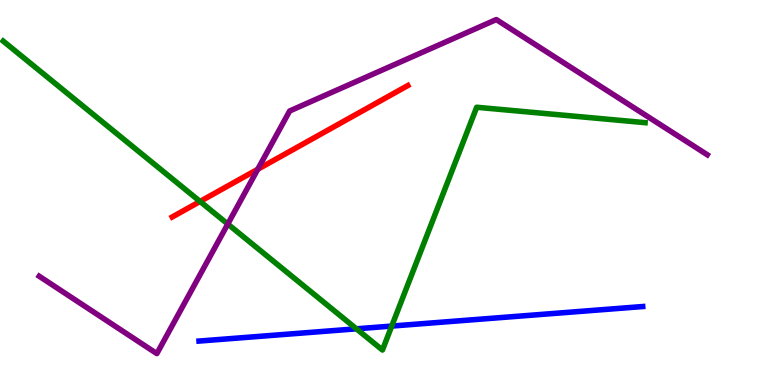[{'lines': ['blue', 'red'], 'intersections': []}, {'lines': ['green', 'red'], 'intersections': [{'x': 2.58, 'y': 4.77}]}, {'lines': ['purple', 'red'], 'intersections': [{'x': 3.33, 'y': 5.6}]}, {'lines': ['blue', 'green'], 'intersections': [{'x': 4.6, 'y': 1.46}, {'x': 5.05, 'y': 1.53}]}, {'lines': ['blue', 'purple'], 'intersections': []}, {'lines': ['green', 'purple'], 'intersections': [{'x': 2.94, 'y': 4.18}]}]